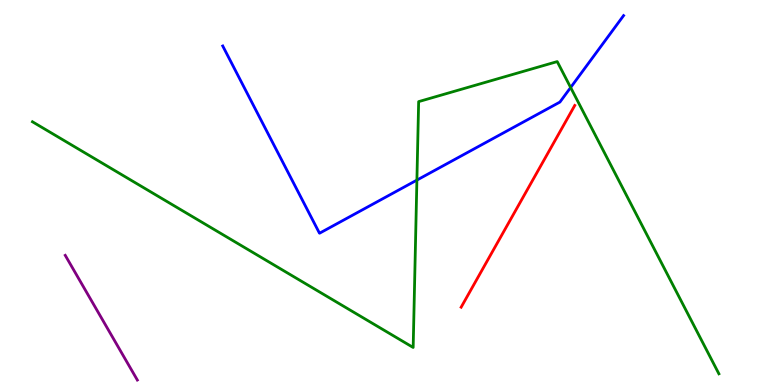[{'lines': ['blue', 'red'], 'intersections': []}, {'lines': ['green', 'red'], 'intersections': []}, {'lines': ['purple', 'red'], 'intersections': []}, {'lines': ['blue', 'green'], 'intersections': [{'x': 5.38, 'y': 5.32}, {'x': 7.36, 'y': 7.73}]}, {'lines': ['blue', 'purple'], 'intersections': []}, {'lines': ['green', 'purple'], 'intersections': []}]